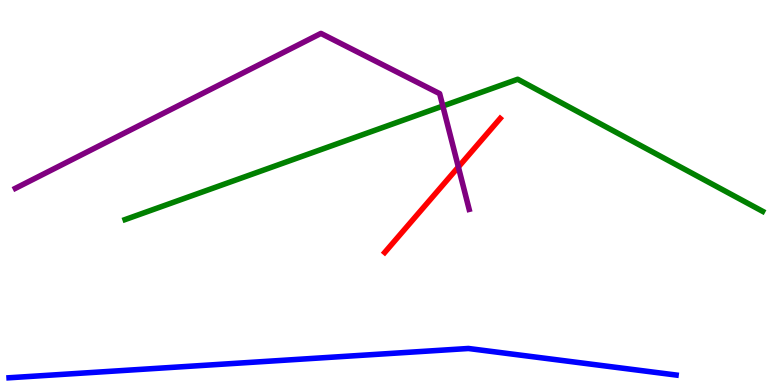[{'lines': ['blue', 'red'], 'intersections': []}, {'lines': ['green', 'red'], 'intersections': []}, {'lines': ['purple', 'red'], 'intersections': [{'x': 5.91, 'y': 5.66}]}, {'lines': ['blue', 'green'], 'intersections': []}, {'lines': ['blue', 'purple'], 'intersections': []}, {'lines': ['green', 'purple'], 'intersections': [{'x': 5.71, 'y': 7.25}]}]